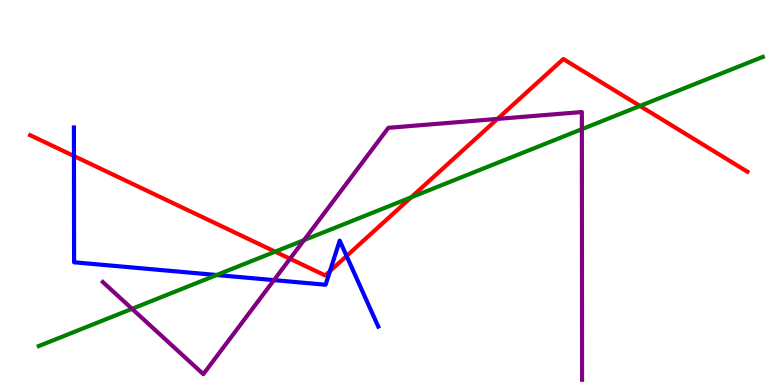[{'lines': ['blue', 'red'], 'intersections': [{'x': 0.954, 'y': 5.95}, {'x': 4.26, 'y': 2.96}, {'x': 4.47, 'y': 3.35}]}, {'lines': ['green', 'red'], 'intersections': [{'x': 3.55, 'y': 3.46}, {'x': 5.31, 'y': 4.87}, {'x': 8.26, 'y': 7.25}]}, {'lines': ['purple', 'red'], 'intersections': [{'x': 3.74, 'y': 3.28}, {'x': 6.42, 'y': 6.91}]}, {'lines': ['blue', 'green'], 'intersections': [{'x': 2.8, 'y': 2.86}]}, {'lines': ['blue', 'purple'], 'intersections': [{'x': 3.53, 'y': 2.72}]}, {'lines': ['green', 'purple'], 'intersections': [{'x': 1.7, 'y': 1.98}, {'x': 3.92, 'y': 3.76}, {'x': 7.51, 'y': 6.65}]}]